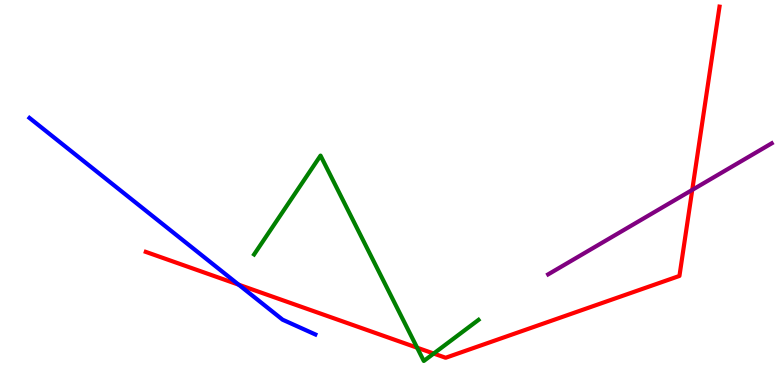[{'lines': ['blue', 'red'], 'intersections': [{'x': 3.08, 'y': 2.61}]}, {'lines': ['green', 'red'], 'intersections': [{'x': 5.38, 'y': 0.969}, {'x': 5.6, 'y': 0.817}]}, {'lines': ['purple', 'red'], 'intersections': [{'x': 8.93, 'y': 5.07}]}, {'lines': ['blue', 'green'], 'intersections': []}, {'lines': ['blue', 'purple'], 'intersections': []}, {'lines': ['green', 'purple'], 'intersections': []}]